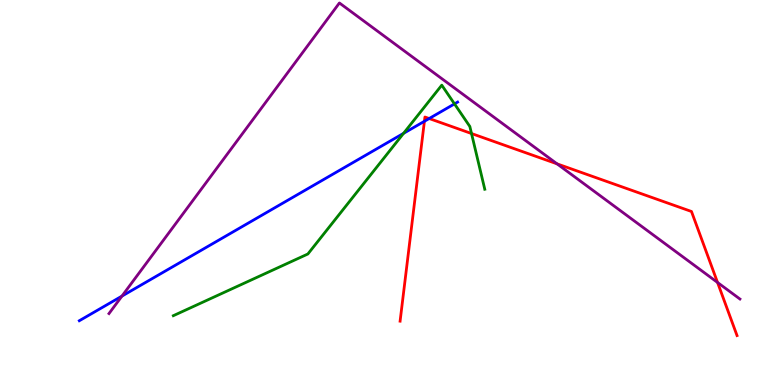[{'lines': ['blue', 'red'], 'intersections': [{'x': 5.48, 'y': 6.85}, {'x': 5.54, 'y': 6.92}]}, {'lines': ['green', 'red'], 'intersections': [{'x': 6.08, 'y': 6.53}]}, {'lines': ['purple', 'red'], 'intersections': [{'x': 7.19, 'y': 5.74}, {'x': 9.26, 'y': 2.66}]}, {'lines': ['blue', 'green'], 'intersections': [{'x': 5.21, 'y': 6.54}, {'x': 5.86, 'y': 7.3}]}, {'lines': ['blue', 'purple'], 'intersections': [{'x': 1.57, 'y': 2.31}]}, {'lines': ['green', 'purple'], 'intersections': []}]